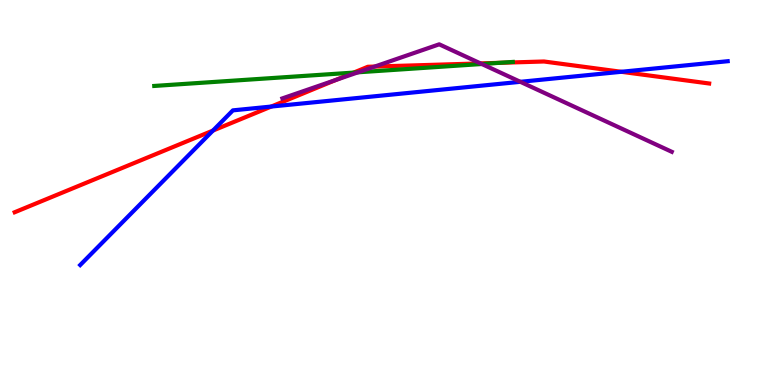[{'lines': ['blue', 'red'], 'intersections': [{'x': 2.75, 'y': 6.61}, {'x': 3.5, 'y': 7.23}, {'x': 8.02, 'y': 8.14}]}, {'lines': ['green', 'red'], 'intersections': [{'x': 4.56, 'y': 8.11}, {'x': 6.44, 'y': 8.37}]}, {'lines': ['purple', 'red'], 'intersections': [{'x': 4.33, 'y': 7.92}, {'x': 4.83, 'y': 8.27}, {'x': 6.2, 'y': 8.35}]}, {'lines': ['blue', 'green'], 'intersections': []}, {'lines': ['blue', 'purple'], 'intersections': [{'x': 6.71, 'y': 7.87}]}, {'lines': ['green', 'purple'], 'intersections': [{'x': 4.62, 'y': 8.12}, {'x': 6.22, 'y': 8.34}]}]